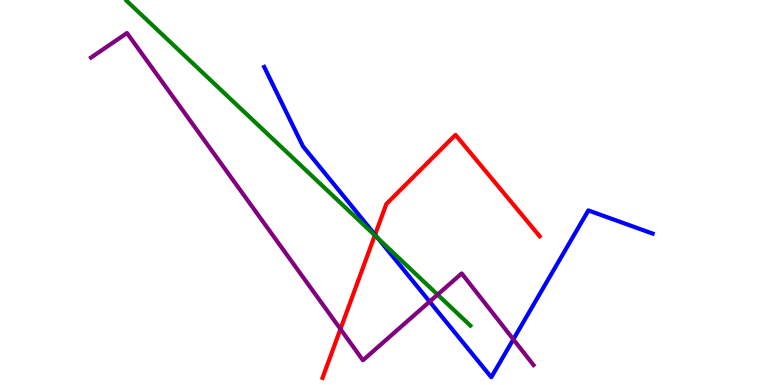[{'lines': ['blue', 'red'], 'intersections': [{'x': 4.84, 'y': 3.9}]}, {'lines': ['green', 'red'], 'intersections': [{'x': 4.84, 'y': 3.89}]}, {'lines': ['purple', 'red'], 'intersections': [{'x': 4.39, 'y': 1.45}]}, {'lines': ['blue', 'green'], 'intersections': [{'x': 4.88, 'y': 3.81}]}, {'lines': ['blue', 'purple'], 'intersections': [{'x': 5.54, 'y': 2.17}, {'x': 6.62, 'y': 1.19}]}, {'lines': ['green', 'purple'], 'intersections': [{'x': 5.65, 'y': 2.35}]}]